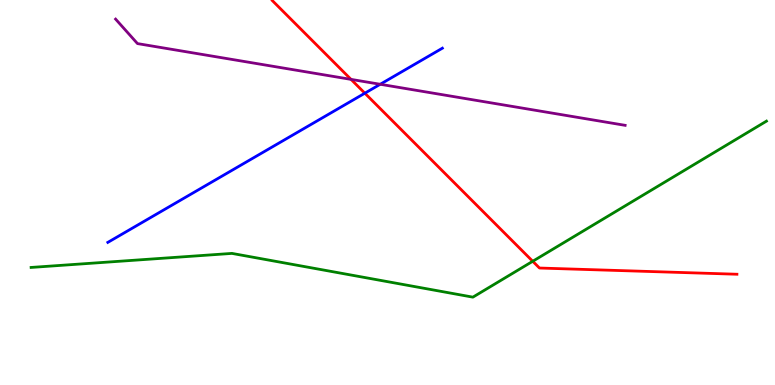[{'lines': ['blue', 'red'], 'intersections': [{'x': 4.71, 'y': 7.58}]}, {'lines': ['green', 'red'], 'intersections': [{'x': 6.87, 'y': 3.21}]}, {'lines': ['purple', 'red'], 'intersections': [{'x': 4.53, 'y': 7.94}]}, {'lines': ['blue', 'green'], 'intersections': []}, {'lines': ['blue', 'purple'], 'intersections': [{'x': 4.91, 'y': 7.81}]}, {'lines': ['green', 'purple'], 'intersections': []}]